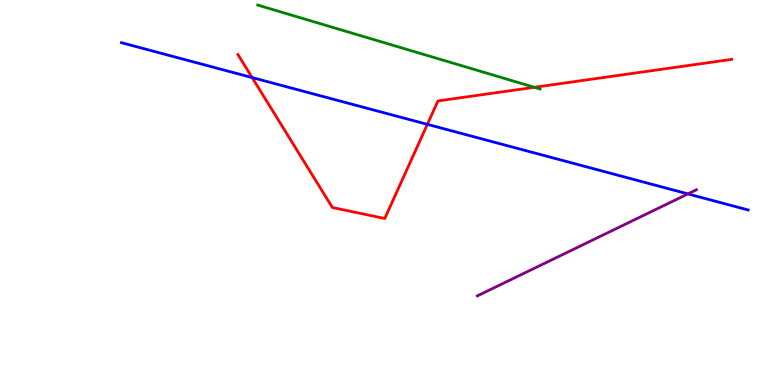[{'lines': ['blue', 'red'], 'intersections': [{'x': 3.25, 'y': 7.99}, {'x': 5.51, 'y': 6.77}]}, {'lines': ['green', 'red'], 'intersections': [{'x': 6.89, 'y': 7.73}]}, {'lines': ['purple', 'red'], 'intersections': []}, {'lines': ['blue', 'green'], 'intersections': []}, {'lines': ['blue', 'purple'], 'intersections': [{'x': 8.88, 'y': 4.96}]}, {'lines': ['green', 'purple'], 'intersections': []}]